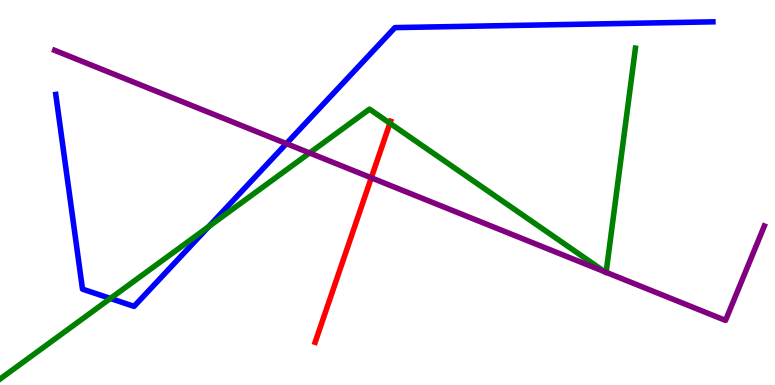[{'lines': ['blue', 'red'], 'intersections': []}, {'lines': ['green', 'red'], 'intersections': [{'x': 5.03, 'y': 6.8}]}, {'lines': ['purple', 'red'], 'intersections': [{'x': 4.79, 'y': 5.38}]}, {'lines': ['blue', 'green'], 'intersections': [{'x': 1.42, 'y': 2.25}, {'x': 2.69, 'y': 4.11}]}, {'lines': ['blue', 'purple'], 'intersections': [{'x': 3.7, 'y': 6.27}]}, {'lines': ['green', 'purple'], 'intersections': [{'x': 3.99, 'y': 6.03}, {'x': 7.8, 'y': 2.94}, {'x': 7.82, 'y': 2.93}]}]